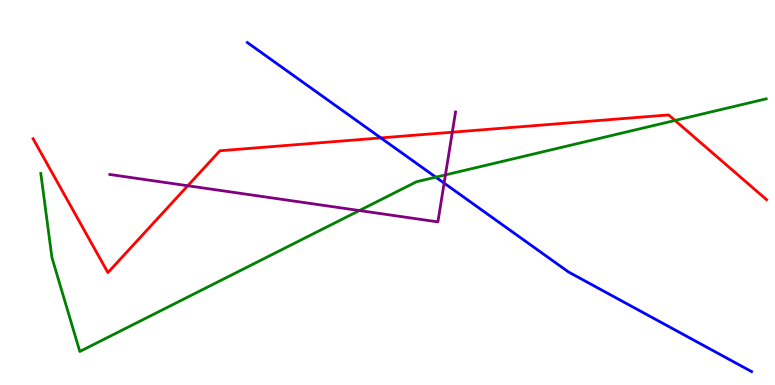[{'lines': ['blue', 'red'], 'intersections': [{'x': 4.91, 'y': 6.42}]}, {'lines': ['green', 'red'], 'intersections': [{'x': 8.71, 'y': 6.87}]}, {'lines': ['purple', 'red'], 'intersections': [{'x': 2.42, 'y': 5.18}, {'x': 5.84, 'y': 6.57}]}, {'lines': ['blue', 'green'], 'intersections': [{'x': 5.62, 'y': 5.4}]}, {'lines': ['blue', 'purple'], 'intersections': [{'x': 5.73, 'y': 5.24}]}, {'lines': ['green', 'purple'], 'intersections': [{'x': 4.64, 'y': 4.53}, {'x': 5.75, 'y': 5.46}]}]